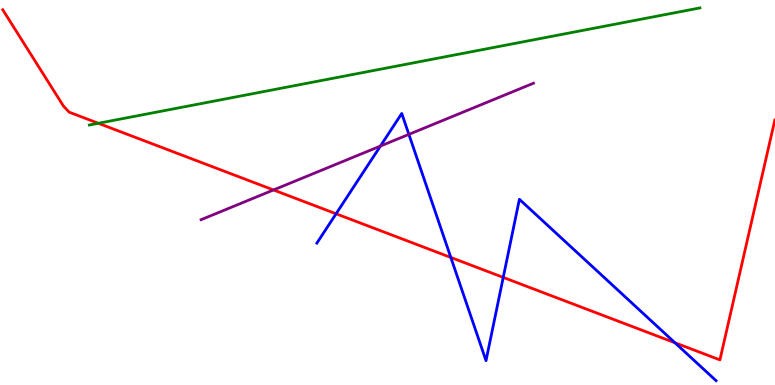[{'lines': ['blue', 'red'], 'intersections': [{'x': 4.34, 'y': 4.45}, {'x': 5.82, 'y': 3.31}, {'x': 6.49, 'y': 2.79}, {'x': 8.71, 'y': 1.1}]}, {'lines': ['green', 'red'], 'intersections': [{'x': 1.27, 'y': 6.8}]}, {'lines': ['purple', 'red'], 'intersections': [{'x': 3.53, 'y': 5.07}]}, {'lines': ['blue', 'green'], 'intersections': []}, {'lines': ['blue', 'purple'], 'intersections': [{'x': 4.91, 'y': 6.21}, {'x': 5.28, 'y': 6.51}]}, {'lines': ['green', 'purple'], 'intersections': []}]